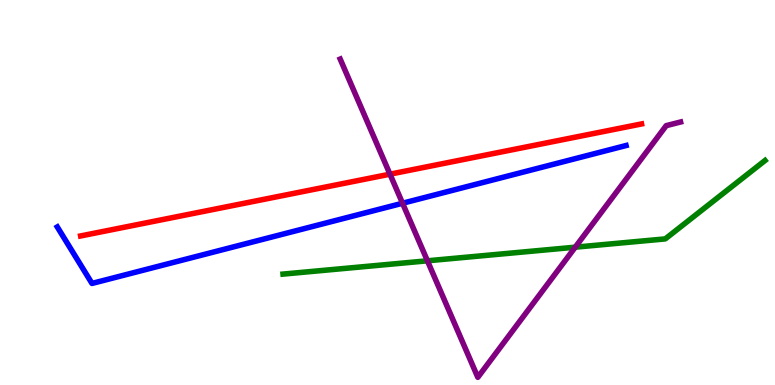[{'lines': ['blue', 'red'], 'intersections': []}, {'lines': ['green', 'red'], 'intersections': []}, {'lines': ['purple', 'red'], 'intersections': [{'x': 5.03, 'y': 5.48}]}, {'lines': ['blue', 'green'], 'intersections': []}, {'lines': ['blue', 'purple'], 'intersections': [{'x': 5.19, 'y': 4.72}]}, {'lines': ['green', 'purple'], 'intersections': [{'x': 5.52, 'y': 3.23}, {'x': 7.42, 'y': 3.58}]}]